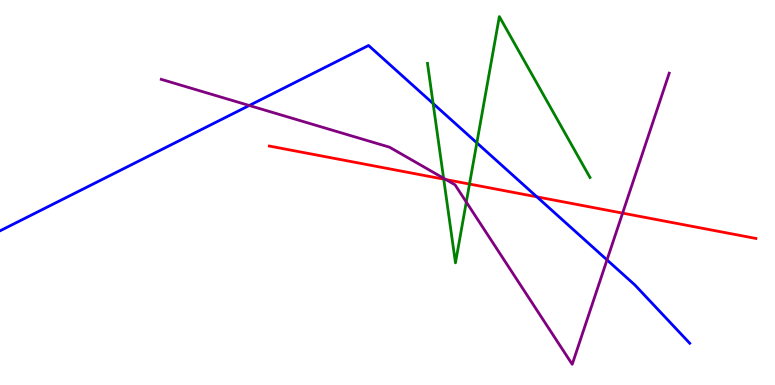[{'lines': ['blue', 'red'], 'intersections': [{'x': 6.93, 'y': 4.89}]}, {'lines': ['green', 'red'], 'intersections': [{'x': 5.73, 'y': 5.35}, {'x': 6.06, 'y': 5.22}]}, {'lines': ['purple', 'red'], 'intersections': [{'x': 5.75, 'y': 5.34}, {'x': 8.03, 'y': 4.46}]}, {'lines': ['blue', 'green'], 'intersections': [{'x': 5.59, 'y': 7.31}, {'x': 6.15, 'y': 6.29}]}, {'lines': ['blue', 'purple'], 'intersections': [{'x': 3.22, 'y': 7.26}, {'x': 7.83, 'y': 3.25}]}, {'lines': ['green', 'purple'], 'intersections': [{'x': 5.72, 'y': 5.37}, {'x': 6.02, 'y': 4.75}]}]